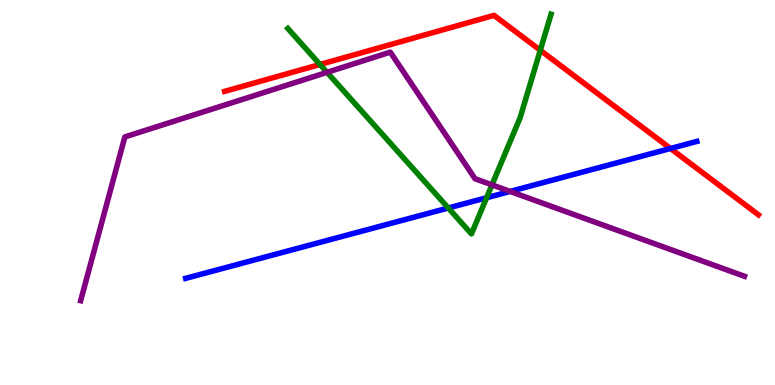[{'lines': ['blue', 'red'], 'intersections': [{'x': 8.65, 'y': 6.14}]}, {'lines': ['green', 'red'], 'intersections': [{'x': 4.13, 'y': 8.33}, {'x': 6.97, 'y': 8.69}]}, {'lines': ['purple', 'red'], 'intersections': []}, {'lines': ['blue', 'green'], 'intersections': [{'x': 5.78, 'y': 4.6}, {'x': 6.28, 'y': 4.86}]}, {'lines': ['blue', 'purple'], 'intersections': [{'x': 6.58, 'y': 5.03}]}, {'lines': ['green', 'purple'], 'intersections': [{'x': 4.22, 'y': 8.12}, {'x': 6.35, 'y': 5.2}]}]